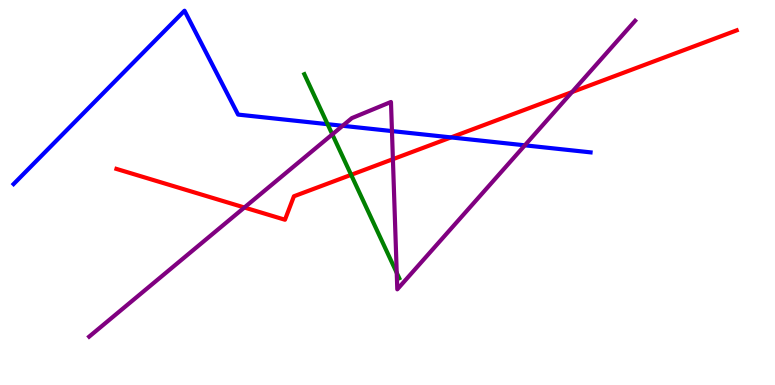[{'lines': ['blue', 'red'], 'intersections': [{'x': 5.82, 'y': 6.43}]}, {'lines': ['green', 'red'], 'intersections': [{'x': 4.53, 'y': 5.46}]}, {'lines': ['purple', 'red'], 'intersections': [{'x': 3.15, 'y': 4.61}, {'x': 5.07, 'y': 5.87}, {'x': 7.38, 'y': 7.61}]}, {'lines': ['blue', 'green'], 'intersections': [{'x': 4.23, 'y': 6.77}]}, {'lines': ['blue', 'purple'], 'intersections': [{'x': 4.42, 'y': 6.73}, {'x': 5.06, 'y': 6.6}, {'x': 6.77, 'y': 6.23}]}, {'lines': ['green', 'purple'], 'intersections': [{'x': 4.29, 'y': 6.51}, {'x': 5.12, 'y': 2.91}]}]